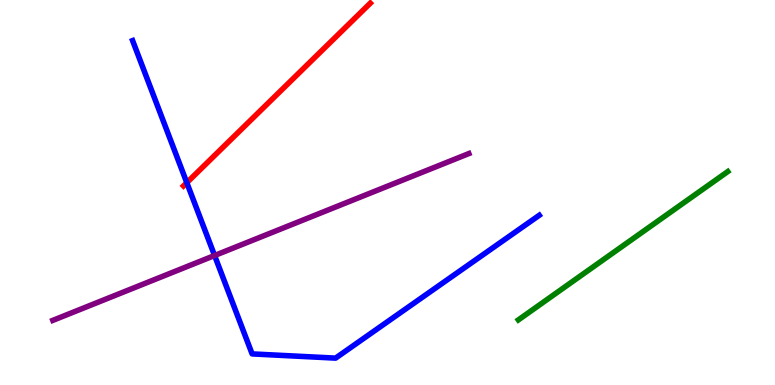[{'lines': ['blue', 'red'], 'intersections': [{'x': 2.41, 'y': 5.26}]}, {'lines': ['green', 'red'], 'intersections': []}, {'lines': ['purple', 'red'], 'intersections': []}, {'lines': ['blue', 'green'], 'intersections': []}, {'lines': ['blue', 'purple'], 'intersections': [{'x': 2.77, 'y': 3.36}]}, {'lines': ['green', 'purple'], 'intersections': []}]